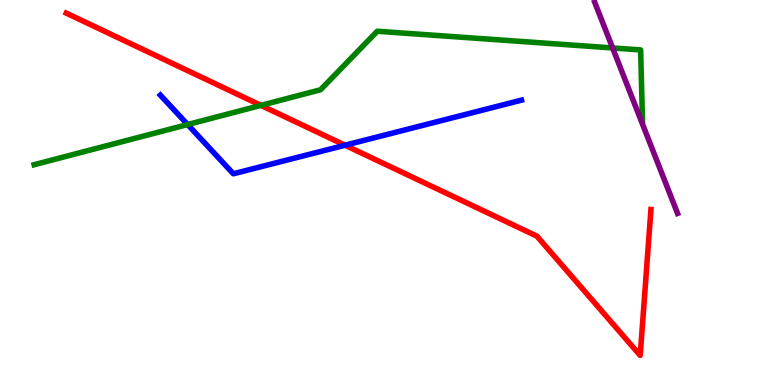[{'lines': ['blue', 'red'], 'intersections': [{'x': 4.45, 'y': 6.23}]}, {'lines': ['green', 'red'], 'intersections': [{'x': 3.37, 'y': 7.26}]}, {'lines': ['purple', 'red'], 'intersections': []}, {'lines': ['blue', 'green'], 'intersections': [{'x': 2.42, 'y': 6.77}]}, {'lines': ['blue', 'purple'], 'intersections': []}, {'lines': ['green', 'purple'], 'intersections': [{'x': 7.9, 'y': 8.75}]}]